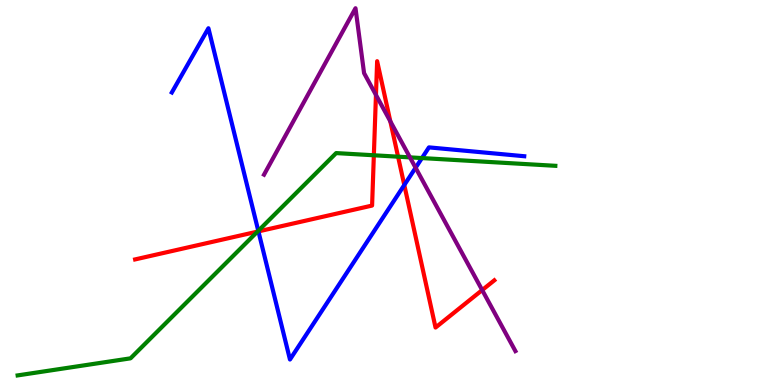[{'lines': ['blue', 'red'], 'intersections': [{'x': 3.33, 'y': 3.99}, {'x': 5.22, 'y': 5.19}]}, {'lines': ['green', 'red'], 'intersections': [{'x': 3.32, 'y': 3.98}, {'x': 4.82, 'y': 5.97}, {'x': 5.14, 'y': 5.93}]}, {'lines': ['purple', 'red'], 'intersections': [{'x': 4.85, 'y': 7.53}, {'x': 5.04, 'y': 6.85}, {'x': 6.22, 'y': 2.47}]}, {'lines': ['blue', 'green'], 'intersections': [{'x': 3.33, 'y': 4.0}, {'x': 5.44, 'y': 5.89}]}, {'lines': ['blue', 'purple'], 'intersections': [{'x': 5.36, 'y': 5.64}]}, {'lines': ['green', 'purple'], 'intersections': [{'x': 5.29, 'y': 5.91}]}]